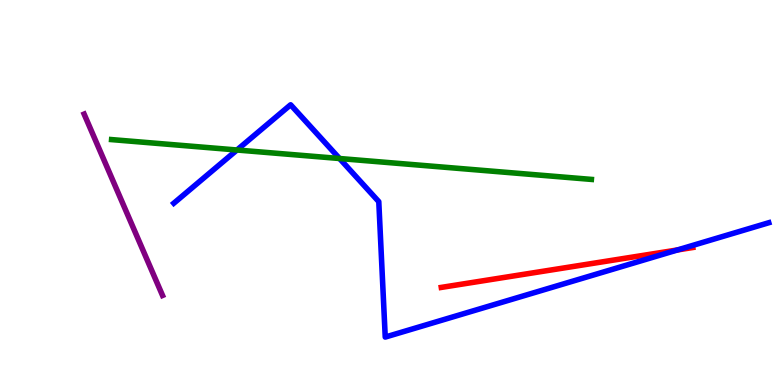[{'lines': ['blue', 'red'], 'intersections': [{'x': 8.74, 'y': 3.51}]}, {'lines': ['green', 'red'], 'intersections': []}, {'lines': ['purple', 'red'], 'intersections': []}, {'lines': ['blue', 'green'], 'intersections': [{'x': 3.06, 'y': 6.1}, {'x': 4.38, 'y': 5.88}]}, {'lines': ['blue', 'purple'], 'intersections': []}, {'lines': ['green', 'purple'], 'intersections': []}]